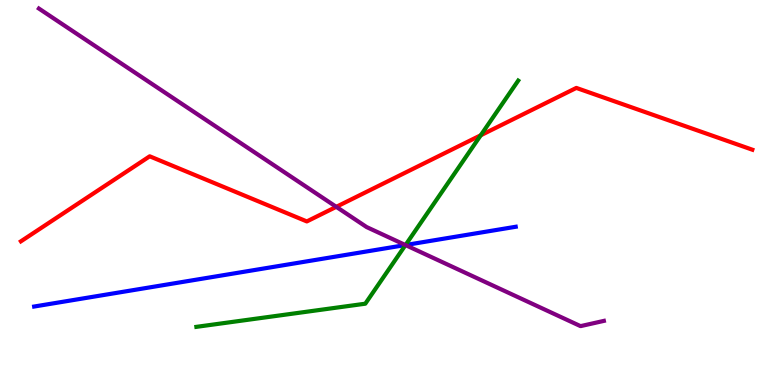[{'lines': ['blue', 'red'], 'intersections': []}, {'lines': ['green', 'red'], 'intersections': [{'x': 6.2, 'y': 6.49}]}, {'lines': ['purple', 'red'], 'intersections': [{'x': 4.34, 'y': 4.63}]}, {'lines': ['blue', 'green'], 'intersections': [{'x': 5.23, 'y': 3.64}]}, {'lines': ['blue', 'purple'], 'intersections': [{'x': 5.23, 'y': 3.64}]}, {'lines': ['green', 'purple'], 'intersections': [{'x': 5.23, 'y': 3.63}]}]